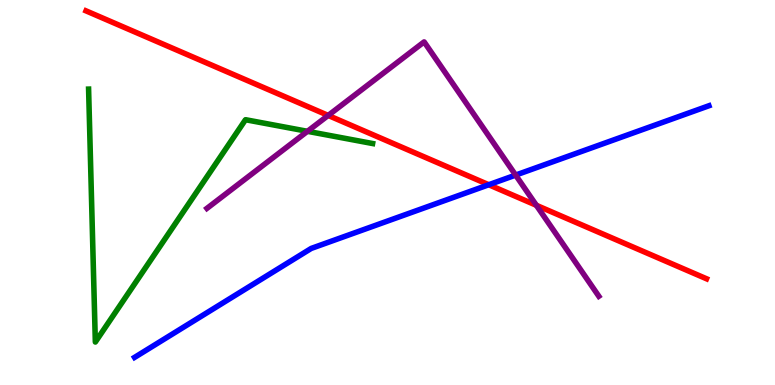[{'lines': ['blue', 'red'], 'intersections': [{'x': 6.31, 'y': 5.2}]}, {'lines': ['green', 'red'], 'intersections': []}, {'lines': ['purple', 'red'], 'intersections': [{'x': 4.23, 'y': 7.0}, {'x': 6.92, 'y': 4.67}]}, {'lines': ['blue', 'green'], 'intersections': []}, {'lines': ['blue', 'purple'], 'intersections': [{'x': 6.65, 'y': 5.45}]}, {'lines': ['green', 'purple'], 'intersections': [{'x': 3.97, 'y': 6.59}]}]